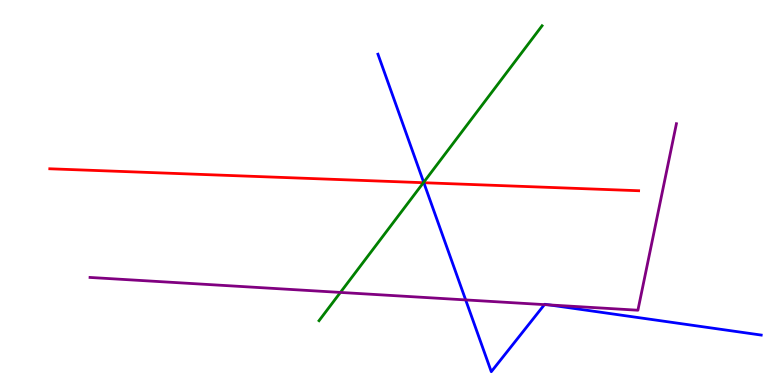[{'lines': ['blue', 'red'], 'intersections': [{'x': 5.47, 'y': 5.25}]}, {'lines': ['green', 'red'], 'intersections': [{'x': 5.46, 'y': 5.25}]}, {'lines': ['purple', 'red'], 'intersections': []}, {'lines': ['blue', 'green'], 'intersections': [{'x': 5.47, 'y': 5.26}]}, {'lines': ['blue', 'purple'], 'intersections': [{'x': 6.01, 'y': 2.21}, {'x': 7.02, 'y': 2.09}, {'x': 7.09, 'y': 2.08}]}, {'lines': ['green', 'purple'], 'intersections': [{'x': 4.39, 'y': 2.4}]}]